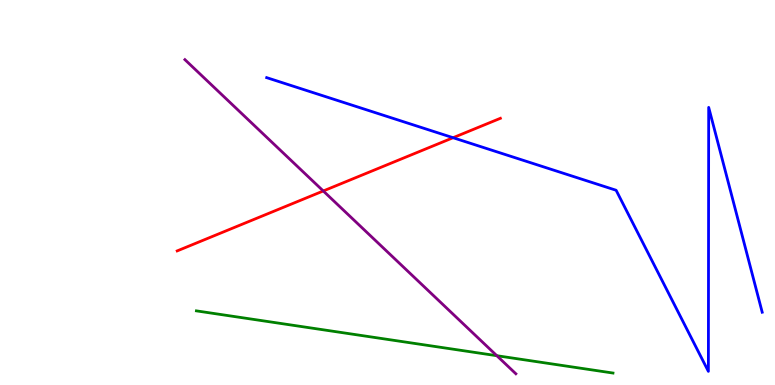[{'lines': ['blue', 'red'], 'intersections': [{'x': 5.85, 'y': 6.42}]}, {'lines': ['green', 'red'], 'intersections': []}, {'lines': ['purple', 'red'], 'intersections': [{'x': 4.17, 'y': 5.04}]}, {'lines': ['blue', 'green'], 'intersections': []}, {'lines': ['blue', 'purple'], 'intersections': []}, {'lines': ['green', 'purple'], 'intersections': [{'x': 6.41, 'y': 0.761}]}]